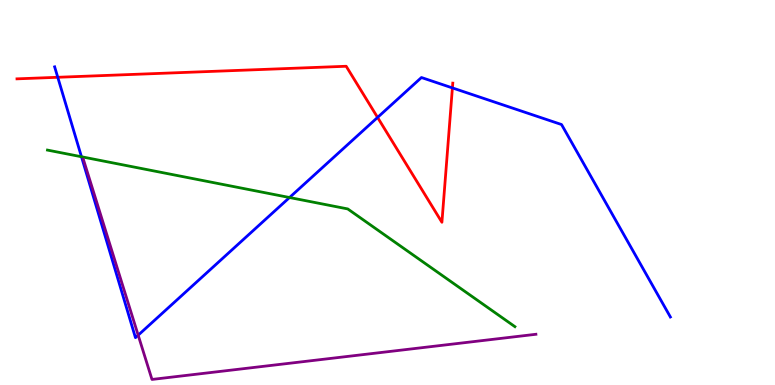[{'lines': ['blue', 'red'], 'intersections': [{'x': 0.745, 'y': 7.99}, {'x': 4.87, 'y': 6.95}, {'x': 5.84, 'y': 7.72}]}, {'lines': ['green', 'red'], 'intersections': []}, {'lines': ['purple', 'red'], 'intersections': []}, {'lines': ['blue', 'green'], 'intersections': [{'x': 1.05, 'y': 5.93}, {'x': 3.74, 'y': 4.87}]}, {'lines': ['blue', 'purple'], 'intersections': [{'x': 1.78, 'y': 1.29}]}, {'lines': ['green', 'purple'], 'intersections': []}]